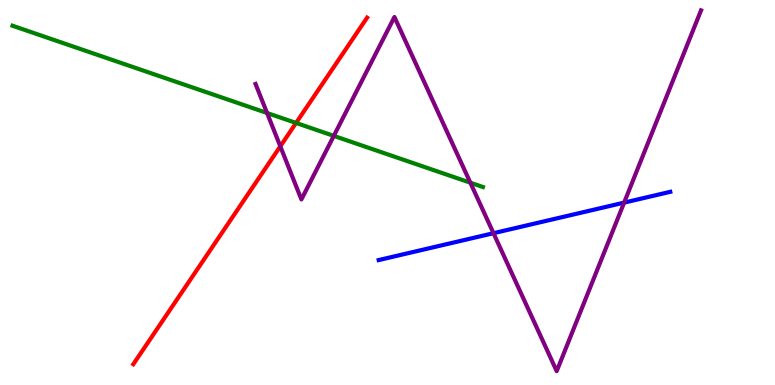[{'lines': ['blue', 'red'], 'intersections': []}, {'lines': ['green', 'red'], 'intersections': [{'x': 3.82, 'y': 6.81}]}, {'lines': ['purple', 'red'], 'intersections': [{'x': 3.62, 'y': 6.2}]}, {'lines': ['blue', 'green'], 'intersections': []}, {'lines': ['blue', 'purple'], 'intersections': [{'x': 6.37, 'y': 3.94}, {'x': 8.05, 'y': 4.74}]}, {'lines': ['green', 'purple'], 'intersections': [{'x': 3.45, 'y': 7.06}, {'x': 4.31, 'y': 6.47}, {'x': 6.07, 'y': 5.25}]}]